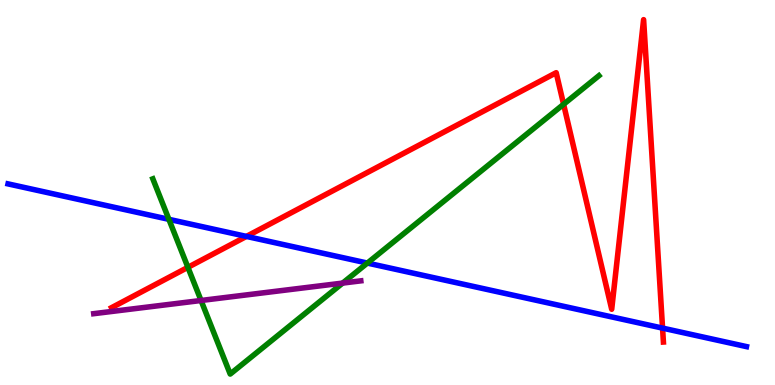[{'lines': ['blue', 'red'], 'intersections': [{'x': 3.18, 'y': 3.86}, {'x': 8.55, 'y': 1.48}]}, {'lines': ['green', 'red'], 'intersections': [{'x': 2.42, 'y': 3.06}, {'x': 7.27, 'y': 7.29}]}, {'lines': ['purple', 'red'], 'intersections': []}, {'lines': ['blue', 'green'], 'intersections': [{'x': 2.18, 'y': 4.3}, {'x': 4.74, 'y': 3.17}]}, {'lines': ['blue', 'purple'], 'intersections': []}, {'lines': ['green', 'purple'], 'intersections': [{'x': 2.59, 'y': 2.2}, {'x': 4.42, 'y': 2.65}]}]